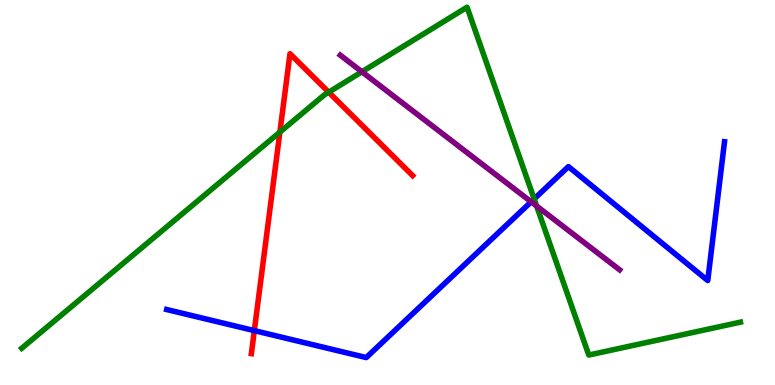[{'lines': ['blue', 'red'], 'intersections': [{'x': 3.28, 'y': 1.41}]}, {'lines': ['green', 'red'], 'intersections': [{'x': 3.61, 'y': 6.57}, {'x': 4.24, 'y': 7.61}]}, {'lines': ['purple', 'red'], 'intersections': []}, {'lines': ['blue', 'green'], 'intersections': [{'x': 6.89, 'y': 4.83}]}, {'lines': ['blue', 'purple'], 'intersections': [{'x': 6.85, 'y': 4.76}]}, {'lines': ['green', 'purple'], 'intersections': [{'x': 4.67, 'y': 8.14}, {'x': 6.92, 'y': 4.65}]}]